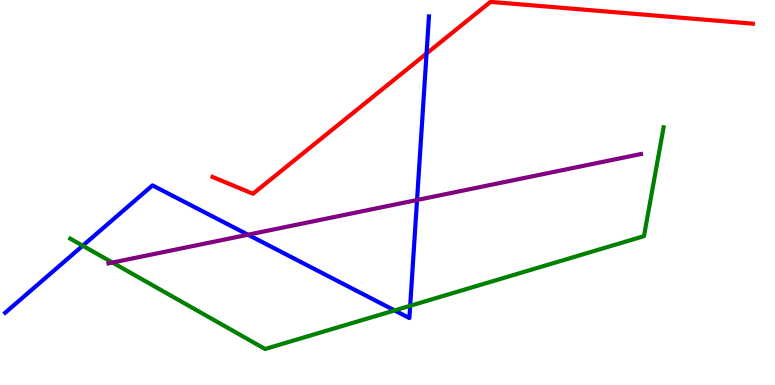[{'lines': ['blue', 'red'], 'intersections': [{'x': 5.5, 'y': 8.61}]}, {'lines': ['green', 'red'], 'intersections': []}, {'lines': ['purple', 'red'], 'intersections': []}, {'lines': ['blue', 'green'], 'intersections': [{'x': 1.07, 'y': 3.62}, {'x': 5.09, 'y': 1.94}, {'x': 5.29, 'y': 2.06}]}, {'lines': ['blue', 'purple'], 'intersections': [{'x': 3.2, 'y': 3.9}, {'x': 5.38, 'y': 4.8}]}, {'lines': ['green', 'purple'], 'intersections': [{'x': 1.45, 'y': 3.18}]}]